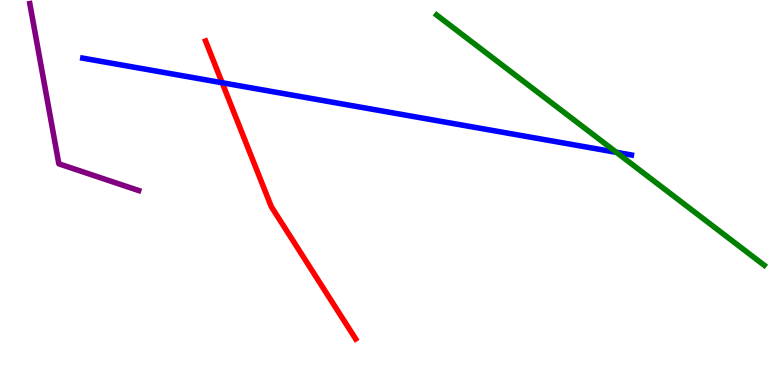[{'lines': ['blue', 'red'], 'intersections': [{'x': 2.87, 'y': 7.85}]}, {'lines': ['green', 'red'], 'intersections': []}, {'lines': ['purple', 'red'], 'intersections': []}, {'lines': ['blue', 'green'], 'intersections': [{'x': 7.95, 'y': 6.04}]}, {'lines': ['blue', 'purple'], 'intersections': []}, {'lines': ['green', 'purple'], 'intersections': []}]